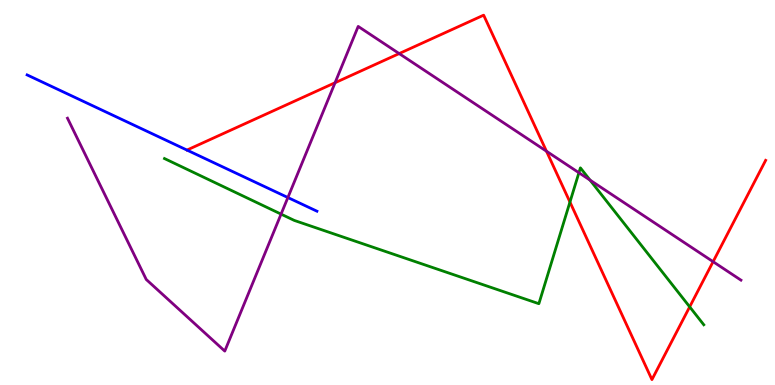[{'lines': ['blue', 'red'], 'intersections': []}, {'lines': ['green', 'red'], 'intersections': [{'x': 7.35, 'y': 4.75}, {'x': 8.9, 'y': 2.03}]}, {'lines': ['purple', 'red'], 'intersections': [{'x': 4.32, 'y': 7.85}, {'x': 5.15, 'y': 8.61}, {'x': 7.05, 'y': 6.07}, {'x': 9.2, 'y': 3.2}]}, {'lines': ['blue', 'green'], 'intersections': []}, {'lines': ['blue', 'purple'], 'intersections': [{'x': 3.71, 'y': 4.87}]}, {'lines': ['green', 'purple'], 'intersections': [{'x': 3.63, 'y': 4.44}, {'x': 7.47, 'y': 5.51}, {'x': 7.61, 'y': 5.32}]}]